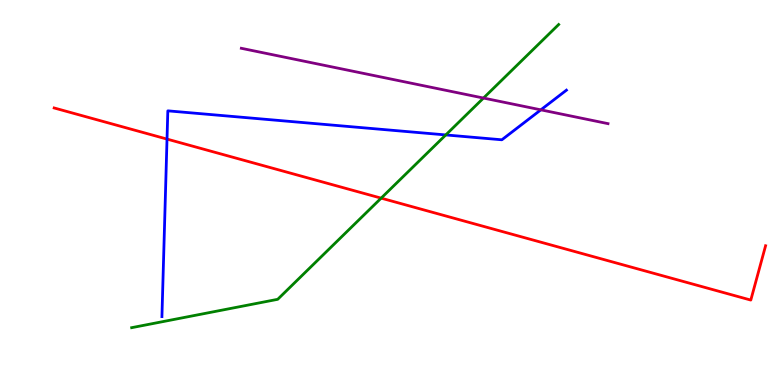[{'lines': ['blue', 'red'], 'intersections': [{'x': 2.16, 'y': 6.39}]}, {'lines': ['green', 'red'], 'intersections': [{'x': 4.92, 'y': 4.85}]}, {'lines': ['purple', 'red'], 'intersections': []}, {'lines': ['blue', 'green'], 'intersections': [{'x': 5.75, 'y': 6.5}]}, {'lines': ['blue', 'purple'], 'intersections': [{'x': 6.98, 'y': 7.15}]}, {'lines': ['green', 'purple'], 'intersections': [{'x': 6.24, 'y': 7.45}]}]